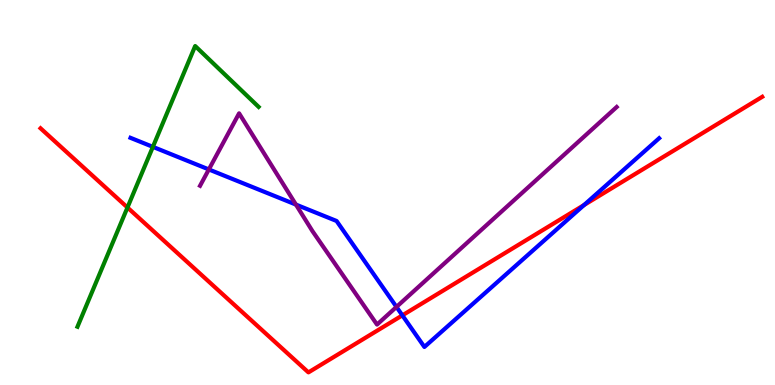[{'lines': ['blue', 'red'], 'intersections': [{'x': 5.19, 'y': 1.81}, {'x': 7.54, 'y': 4.67}]}, {'lines': ['green', 'red'], 'intersections': [{'x': 1.64, 'y': 4.61}]}, {'lines': ['purple', 'red'], 'intersections': []}, {'lines': ['blue', 'green'], 'intersections': [{'x': 1.97, 'y': 6.19}]}, {'lines': ['blue', 'purple'], 'intersections': [{'x': 2.69, 'y': 5.6}, {'x': 3.82, 'y': 4.69}, {'x': 5.12, 'y': 2.03}]}, {'lines': ['green', 'purple'], 'intersections': []}]